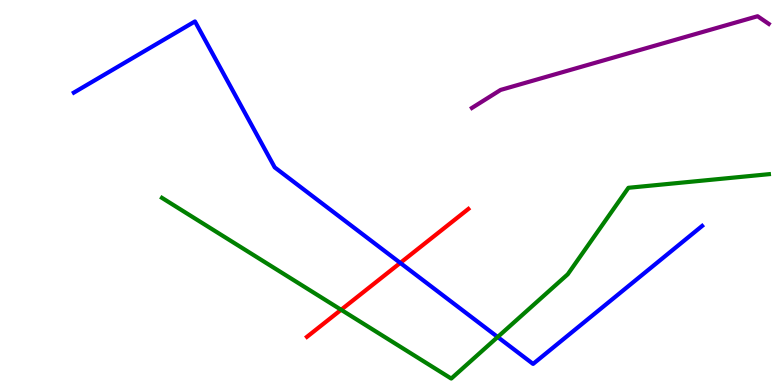[{'lines': ['blue', 'red'], 'intersections': [{'x': 5.16, 'y': 3.17}]}, {'lines': ['green', 'red'], 'intersections': [{'x': 4.4, 'y': 1.95}]}, {'lines': ['purple', 'red'], 'intersections': []}, {'lines': ['blue', 'green'], 'intersections': [{'x': 6.42, 'y': 1.25}]}, {'lines': ['blue', 'purple'], 'intersections': []}, {'lines': ['green', 'purple'], 'intersections': []}]